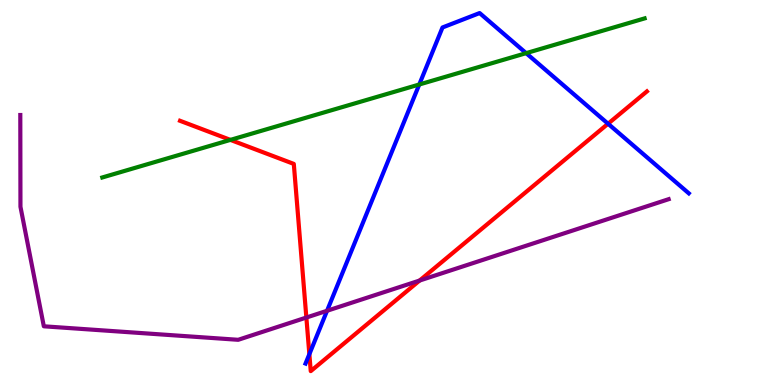[{'lines': ['blue', 'red'], 'intersections': [{'x': 3.99, 'y': 0.801}, {'x': 7.85, 'y': 6.79}]}, {'lines': ['green', 'red'], 'intersections': [{'x': 2.97, 'y': 6.37}]}, {'lines': ['purple', 'red'], 'intersections': [{'x': 3.95, 'y': 1.75}, {'x': 5.41, 'y': 2.71}]}, {'lines': ['blue', 'green'], 'intersections': [{'x': 5.41, 'y': 7.81}, {'x': 6.79, 'y': 8.62}]}, {'lines': ['blue', 'purple'], 'intersections': [{'x': 4.22, 'y': 1.93}]}, {'lines': ['green', 'purple'], 'intersections': []}]